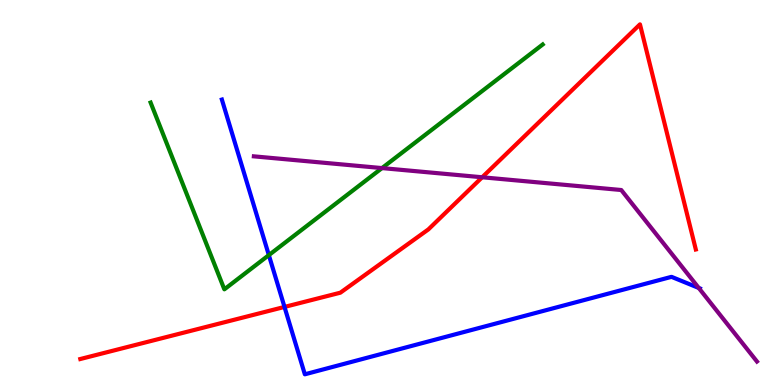[{'lines': ['blue', 'red'], 'intersections': [{'x': 3.67, 'y': 2.03}]}, {'lines': ['green', 'red'], 'intersections': []}, {'lines': ['purple', 'red'], 'intersections': [{'x': 6.22, 'y': 5.4}]}, {'lines': ['blue', 'green'], 'intersections': [{'x': 3.47, 'y': 3.37}]}, {'lines': ['blue', 'purple'], 'intersections': [{'x': 9.02, 'y': 2.52}]}, {'lines': ['green', 'purple'], 'intersections': [{'x': 4.93, 'y': 5.63}]}]